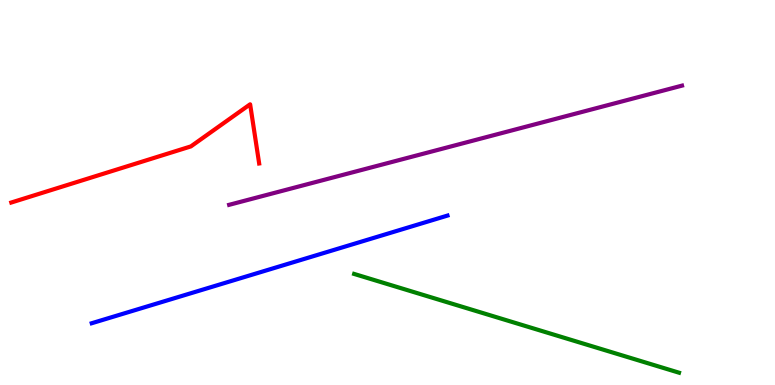[{'lines': ['blue', 'red'], 'intersections': []}, {'lines': ['green', 'red'], 'intersections': []}, {'lines': ['purple', 'red'], 'intersections': []}, {'lines': ['blue', 'green'], 'intersections': []}, {'lines': ['blue', 'purple'], 'intersections': []}, {'lines': ['green', 'purple'], 'intersections': []}]